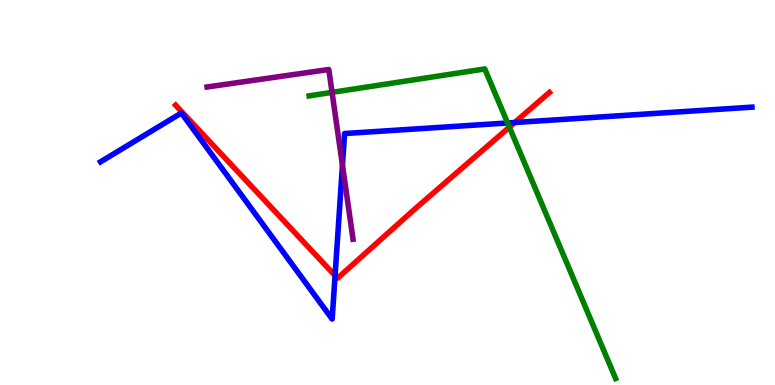[{'lines': ['blue', 'red'], 'intersections': [{'x': 4.32, 'y': 2.84}, {'x': 6.64, 'y': 6.82}]}, {'lines': ['green', 'red'], 'intersections': [{'x': 6.57, 'y': 6.7}]}, {'lines': ['purple', 'red'], 'intersections': []}, {'lines': ['blue', 'green'], 'intersections': [{'x': 6.55, 'y': 6.81}]}, {'lines': ['blue', 'purple'], 'intersections': [{'x': 4.42, 'y': 5.71}]}, {'lines': ['green', 'purple'], 'intersections': [{'x': 4.28, 'y': 7.6}]}]